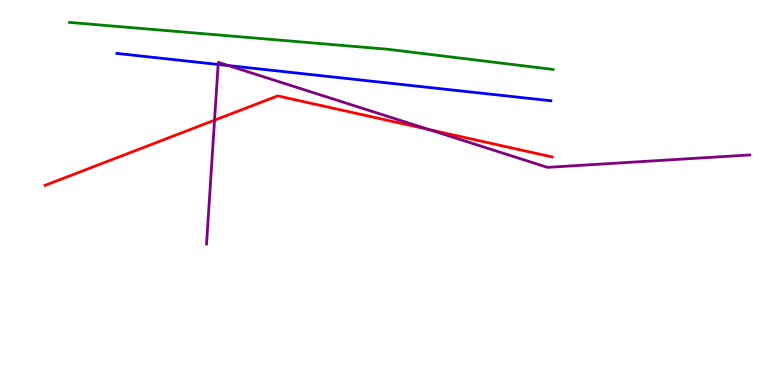[{'lines': ['blue', 'red'], 'intersections': []}, {'lines': ['green', 'red'], 'intersections': []}, {'lines': ['purple', 'red'], 'intersections': [{'x': 2.77, 'y': 6.88}, {'x': 5.53, 'y': 6.64}]}, {'lines': ['blue', 'green'], 'intersections': []}, {'lines': ['blue', 'purple'], 'intersections': [{'x': 2.81, 'y': 8.33}, {'x': 2.95, 'y': 8.3}]}, {'lines': ['green', 'purple'], 'intersections': []}]